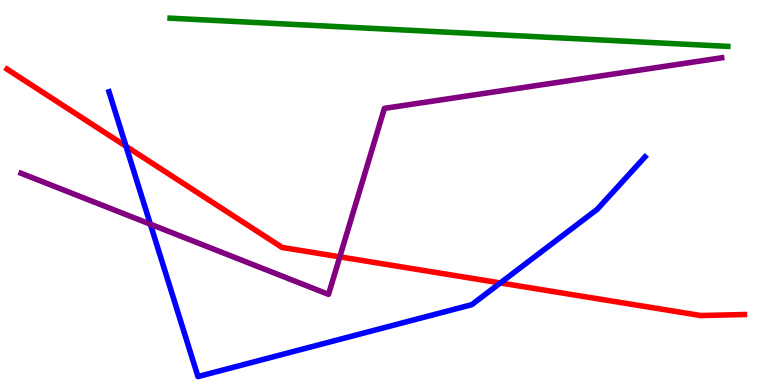[{'lines': ['blue', 'red'], 'intersections': [{'x': 1.63, 'y': 6.2}, {'x': 6.46, 'y': 2.65}]}, {'lines': ['green', 'red'], 'intersections': []}, {'lines': ['purple', 'red'], 'intersections': [{'x': 4.38, 'y': 3.33}]}, {'lines': ['blue', 'green'], 'intersections': []}, {'lines': ['blue', 'purple'], 'intersections': [{'x': 1.94, 'y': 4.18}]}, {'lines': ['green', 'purple'], 'intersections': []}]